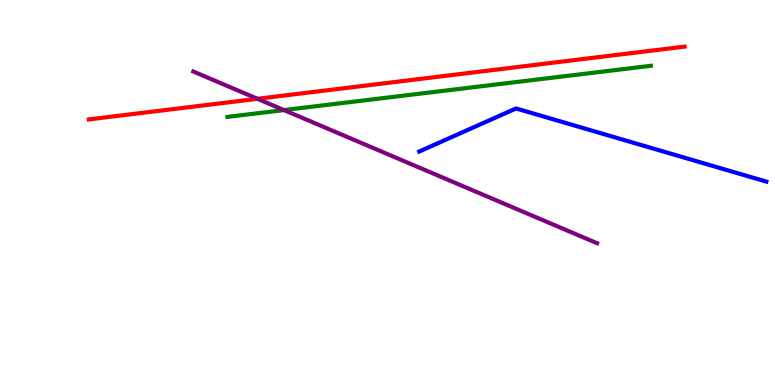[{'lines': ['blue', 'red'], 'intersections': []}, {'lines': ['green', 'red'], 'intersections': []}, {'lines': ['purple', 'red'], 'intersections': [{'x': 3.32, 'y': 7.43}]}, {'lines': ['blue', 'green'], 'intersections': []}, {'lines': ['blue', 'purple'], 'intersections': []}, {'lines': ['green', 'purple'], 'intersections': [{'x': 3.66, 'y': 7.14}]}]